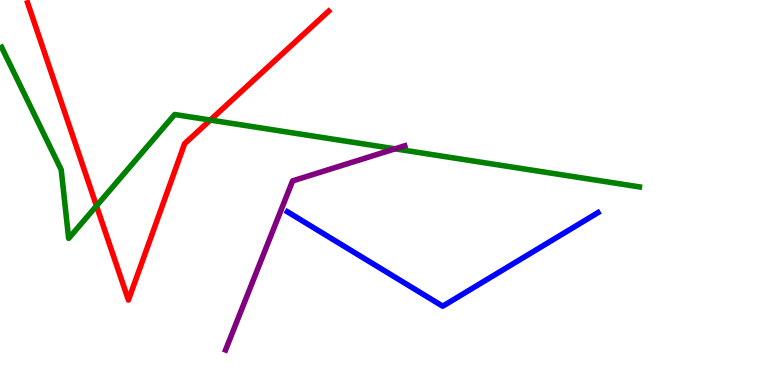[{'lines': ['blue', 'red'], 'intersections': []}, {'lines': ['green', 'red'], 'intersections': [{'x': 1.25, 'y': 4.65}, {'x': 2.71, 'y': 6.88}]}, {'lines': ['purple', 'red'], 'intersections': []}, {'lines': ['blue', 'green'], 'intersections': []}, {'lines': ['blue', 'purple'], 'intersections': []}, {'lines': ['green', 'purple'], 'intersections': [{'x': 5.1, 'y': 6.13}]}]